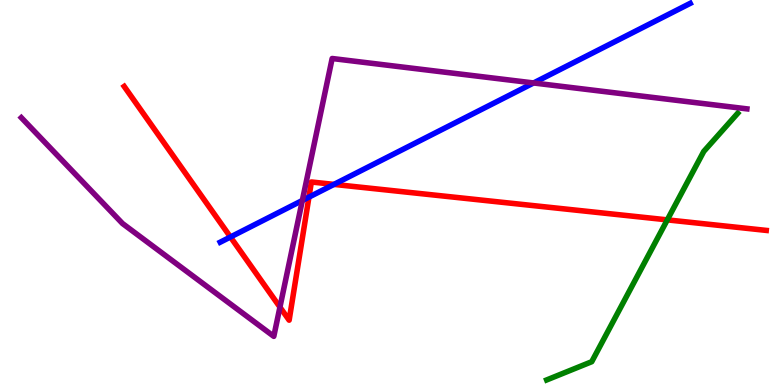[{'lines': ['blue', 'red'], 'intersections': [{'x': 2.97, 'y': 3.84}, {'x': 3.99, 'y': 4.88}, {'x': 4.31, 'y': 5.21}]}, {'lines': ['green', 'red'], 'intersections': [{'x': 8.61, 'y': 4.29}]}, {'lines': ['purple', 'red'], 'intersections': [{'x': 3.61, 'y': 2.02}]}, {'lines': ['blue', 'green'], 'intersections': []}, {'lines': ['blue', 'purple'], 'intersections': [{'x': 3.9, 'y': 4.79}, {'x': 6.88, 'y': 7.85}]}, {'lines': ['green', 'purple'], 'intersections': []}]